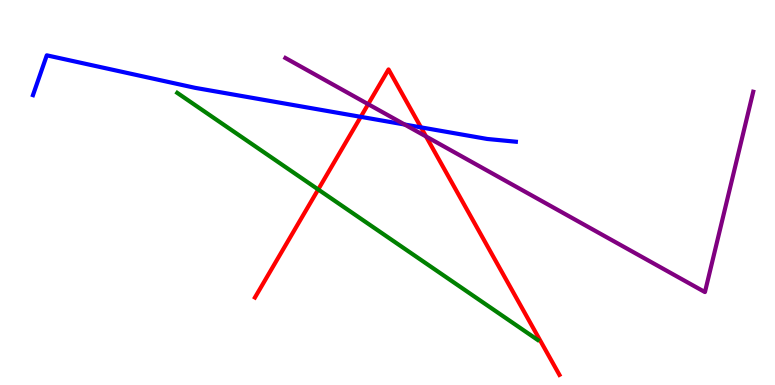[{'lines': ['blue', 'red'], 'intersections': [{'x': 4.66, 'y': 6.97}, {'x': 5.43, 'y': 6.69}]}, {'lines': ['green', 'red'], 'intersections': [{'x': 4.11, 'y': 5.08}]}, {'lines': ['purple', 'red'], 'intersections': [{'x': 4.75, 'y': 7.29}, {'x': 5.5, 'y': 6.46}]}, {'lines': ['blue', 'green'], 'intersections': []}, {'lines': ['blue', 'purple'], 'intersections': [{'x': 5.22, 'y': 6.77}]}, {'lines': ['green', 'purple'], 'intersections': []}]